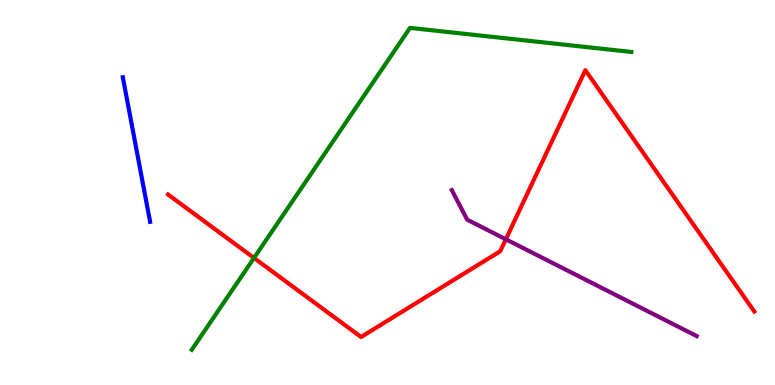[{'lines': ['blue', 'red'], 'intersections': []}, {'lines': ['green', 'red'], 'intersections': [{'x': 3.28, 'y': 3.3}]}, {'lines': ['purple', 'red'], 'intersections': [{'x': 6.53, 'y': 3.78}]}, {'lines': ['blue', 'green'], 'intersections': []}, {'lines': ['blue', 'purple'], 'intersections': []}, {'lines': ['green', 'purple'], 'intersections': []}]